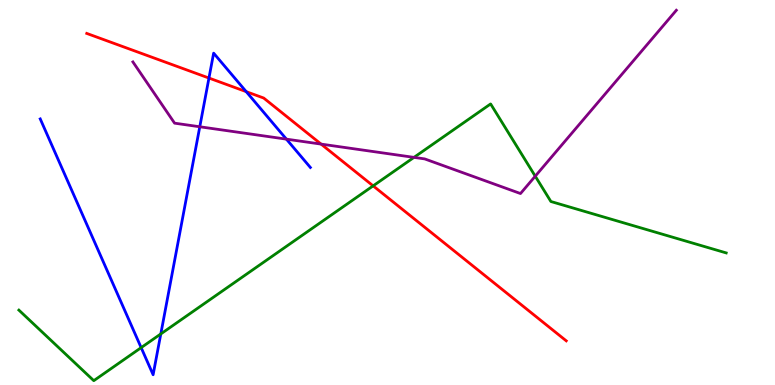[{'lines': ['blue', 'red'], 'intersections': [{'x': 2.7, 'y': 7.97}, {'x': 3.18, 'y': 7.62}]}, {'lines': ['green', 'red'], 'intersections': [{'x': 4.81, 'y': 5.17}]}, {'lines': ['purple', 'red'], 'intersections': [{'x': 4.14, 'y': 6.26}]}, {'lines': ['blue', 'green'], 'intersections': [{'x': 1.82, 'y': 0.971}, {'x': 2.07, 'y': 1.33}]}, {'lines': ['blue', 'purple'], 'intersections': [{'x': 2.58, 'y': 6.71}, {'x': 3.7, 'y': 6.39}]}, {'lines': ['green', 'purple'], 'intersections': [{'x': 5.34, 'y': 5.91}, {'x': 6.91, 'y': 5.42}]}]